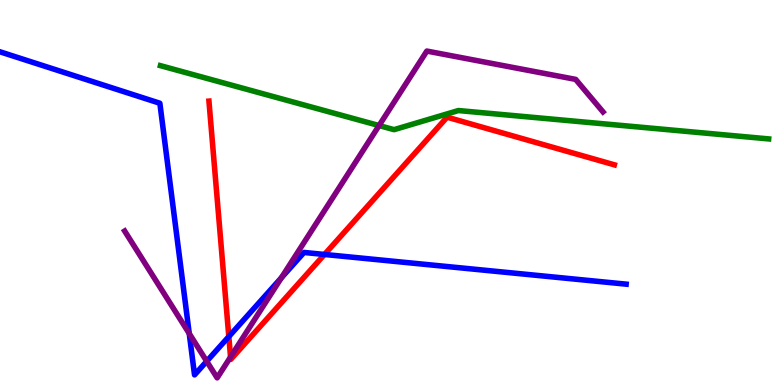[{'lines': ['blue', 'red'], 'intersections': [{'x': 2.95, 'y': 1.26}, {'x': 4.19, 'y': 3.39}]}, {'lines': ['green', 'red'], 'intersections': []}, {'lines': ['purple', 'red'], 'intersections': [{'x': 2.97, 'y': 0.727}]}, {'lines': ['blue', 'green'], 'intersections': []}, {'lines': ['blue', 'purple'], 'intersections': [{'x': 2.44, 'y': 1.34}, {'x': 2.67, 'y': 0.616}, {'x': 3.63, 'y': 2.79}]}, {'lines': ['green', 'purple'], 'intersections': [{'x': 4.89, 'y': 6.74}]}]